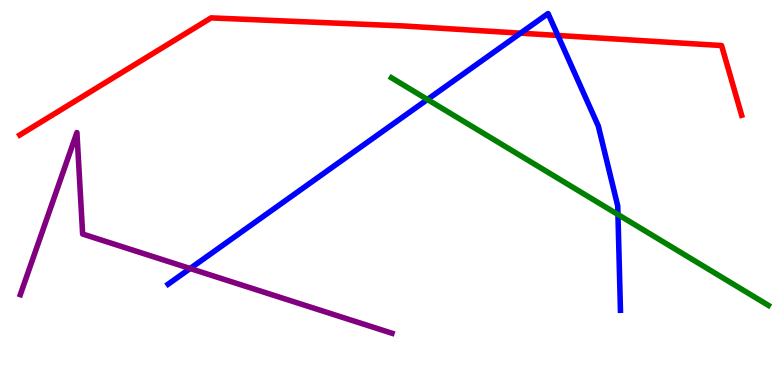[{'lines': ['blue', 'red'], 'intersections': [{'x': 6.72, 'y': 9.14}, {'x': 7.2, 'y': 9.08}]}, {'lines': ['green', 'red'], 'intersections': []}, {'lines': ['purple', 'red'], 'intersections': []}, {'lines': ['blue', 'green'], 'intersections': [{'x': 5.52, 'y': 7.42}, {'x': 7.97, 'y': 4.43}]}, {'lines': ['blue', 'purple'], 'intersections': [{'x': 2.45, 'y': 3.03}]}, {'lines': ['green', 'purple'], 'intersections': []}]